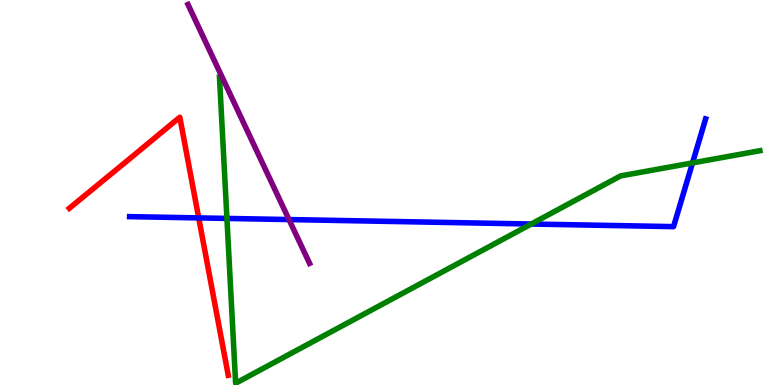[{'lines': ['blue', 'red'], 'intersections': [{'x': 2.56, 'y': 4.34}]}, {'lines': ['green', 'red'], 'intersections': []}, {'lines': ['purple', 'red'], 'intersections': []}, {'lines': ['blue', 'green'], 'intersections': [{'x': 2.93, 'y': 4.33}, {'x': 6.85, 'y': 4.18}, {'x': 8.94, 'y': 5.77}]}, {'lines': ['blue', 'purple'], 'intersections': [{'x': 3.73, 'y': 4.3}]}, {'lines': ['green', 'purple'], 'intersections': []}]